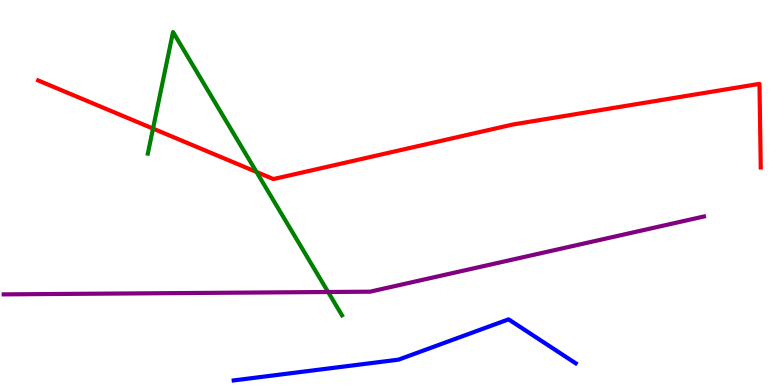[{'lines': ['blue', 'red'], 'intersections': []}, {'lines': ['green', 'red'], 'intersections': [{'x': 1.97, 'y': 6.66}, {'x': 3.31, 'y': 5.53}]}, {'lines': ['purple', 'red'], 'intersections': []}, {'lines': ['blue', 'green'], 'intersections': []}, {'lines': ['blue', 'purple'], 'intersections': []}, {'lines': ['green', 'purple'], 'intersections': [{'x': 4.23, 'y': 2.42}]}]